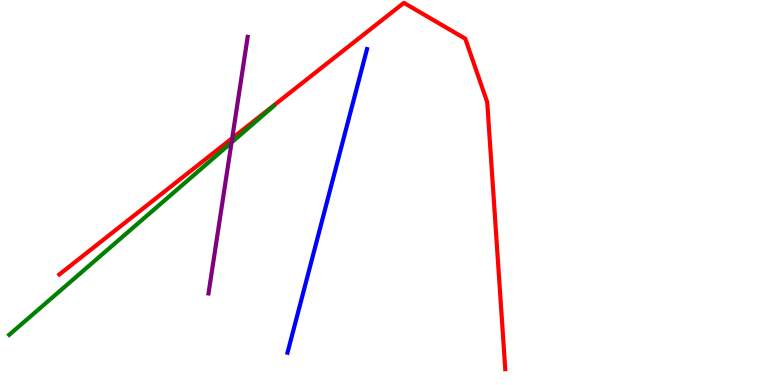[{'lines': ['blue', 'red'], 'intersections': []}, {'lines': ['green', 'red'], 'intersections': []}, {'lines': ['purple', 'red'], 'intersections': [{'x': 3.0, 'y': 6.41}]}, {'lines': ['blue', 'green'], 'intersections': []}, {'lines': ['blue', 'purple'], 'intersections': []}, {'lines': ['green', 'purple'], 'intersections': [{'x': 2.99, 'y': 6.3}]}]